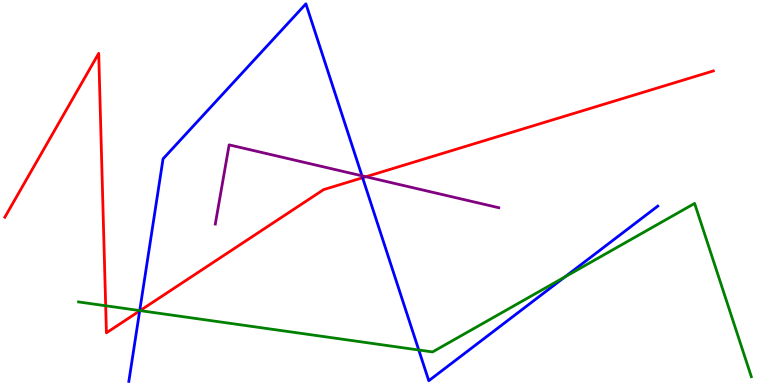[{'lines': ['blue', 'red'], 'intersections': [{'x': 1.8, 'y': 1.92}, {'x': 4.68, 'y': 5.38}]}, {'lines': ['green', 'red'], 'intersections': [{'x': 1.36, 'y': 2.06}, {'x': 1.81, 'y': 1.93}]}, {'lines': ['purple', 'red'], 'intersections': [{'x': 4.72, 'y': 5.41}]}, {'lines': ['blue', 'green'], 'intersections': [{'x': 1.8, 'y': 1.93}, {'x': 5.4, 'y': 0.909}, {'x': 7.29, 'y': 2.81}]}, {'lines': ['blue', 'purple'], 'intersections': [{'x': 4.67, 'y': 5.43}]}, {'lines': ['green', 'purple'], 'intersections': []}]